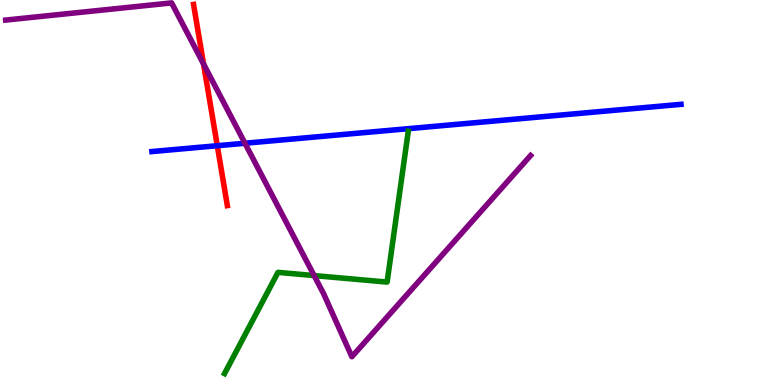[{'lines': ['blue', 'red'], 'intersections': [{'x': 2.8, 'y': 6.22}]}, {'lines': ['green', 'red'], 'intersections': []}, {'lines': ['purple', 'red'], 'intersections': [{'x': 2.63, 'y': 8.34}]}, {'lines': ['blue', 'green'], 'intersections': []}, {'lines': ['blue', 'purple'], 'intersections': [{'x': 3.16, 'y': 6.28}]}, {'lines': ['green', 'purple'], 'intersections': [{'x': 4.05, 'y': 2.84}]}]